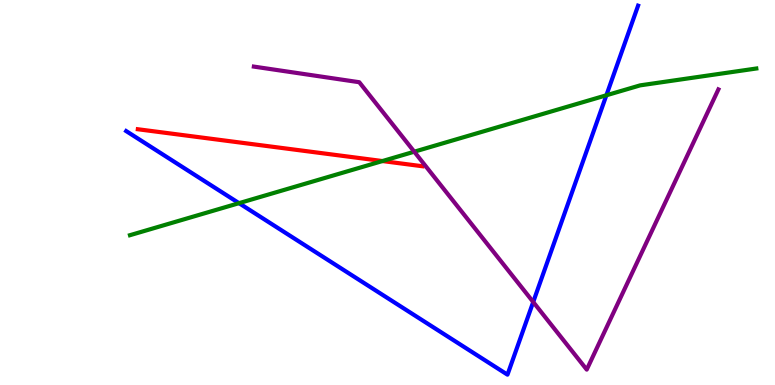[{'lines': ['blue', 'red'], 'intersections': []}, {'lines': ['green', 'red'], 'intersections': [{'x': 4.93, 'y': 5.82}]}, {'lines': ['purple', 'red'], 'intersections': []}, {'lines': ['blue', 'green'], 'intersections': [{'x': 3.08, 'y': 4.72}, {'x': 7.82, 'y': 7.53}]}, {'lines': ['blue', 'purple'], 'intersections': [{'x': 6.88, 'y': 2.16}]}, {'lines': ['green', 'purple'], 'intersections': [{'x': 5.35, 'y': 6.06}]}]